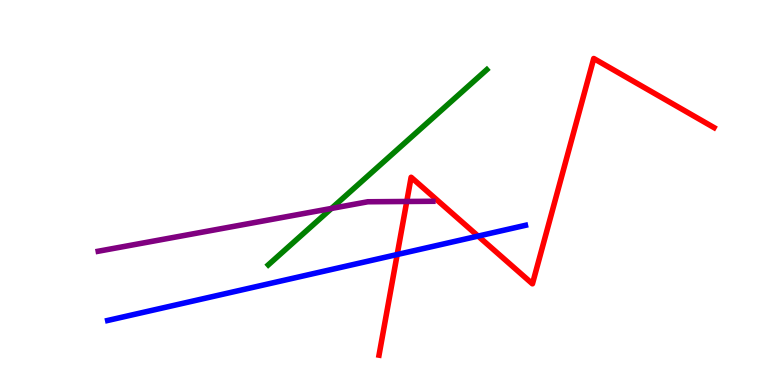[{'lines': ['blue', 'red'], 'intersections': [{'x': 5.12, 'y': 3.39}, {'x': 6.17, 'y': 3.87}]}, {'lines': ['green', 'red'], 'intersections': []}, {'lines': ['purple', 'red'], 'intersections': [{'x': 5.25, 'y': 4.77}]}, {'lines': ['blue', 'green'], 'intersections': []}, {'lines': ['blue', 'purple'], 'intersections': []}, {'lines': ['green', 'purple'], 'intersections': [{'x': 4.28, 'y': 4.59}]}]